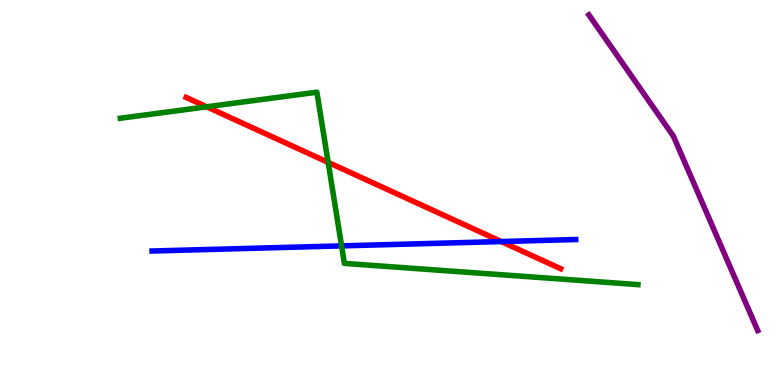[{'lines': ['blue', 'red'], 'intersections': [{'x': 6.47, 'y': 3.73}]}, {'lines': ['green', 'red'], 'intersections': [{'x': 2.67, 'y': 7.23}, {'x': 4.23, 'y': 5.78}]}, {'lines': ['purple', 'red'], 'intersections': []}, {'lines': ['blue', 'green'], 'intersections': [{'x': 4.41, 'y': 3.61}]}, {'lines': ['blue', 'purple'], 'intersections': []}, {'lines': ['green', 'purple'], 'intersections': []}]